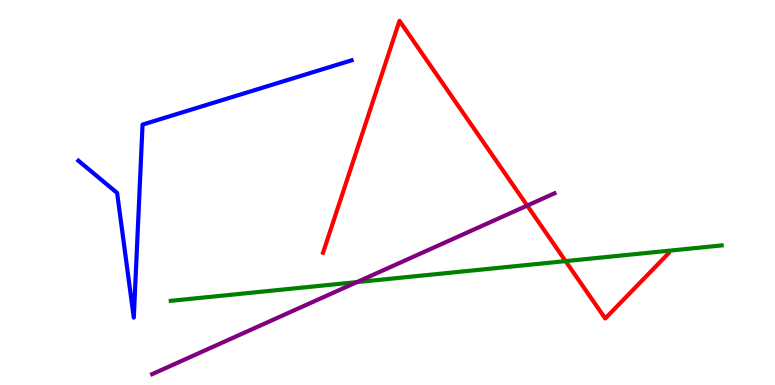[{'lines': ['blue', 'red'], 'intersections': []}, {'lines': ['green', 'red'], 'intersections': [{'x': 7.3, 'y': 3.22}]}, {'lines': ['purple', 'red'], 'intersections': [{'x': 6.8, 'y': 4.66}]}, {'lines': ['blue', 'green'], 'intersections': []}, {'lines': ['blue', 'purple'], 'intersections': []}, {'lines': ['green', 'purple'], 'intersections': [{'x': 4.61, 'y': 2.67}]}]